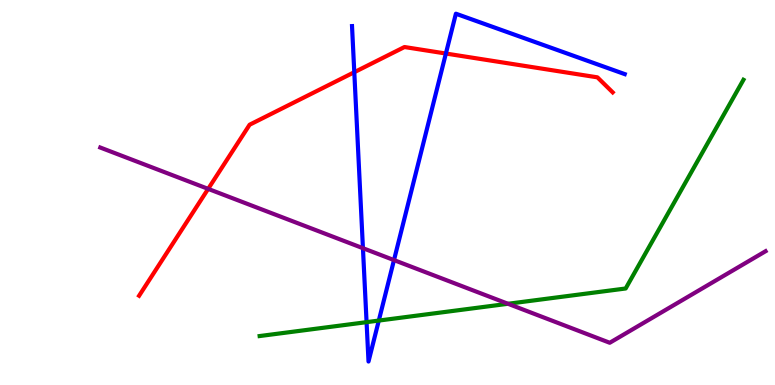[{'lines': ['blue', 'red'], 'intersections': [{'x': 4.57, 'y': 8.12}, {'x': 5.75, 'y': 8.61}]}, {'lines': ['green', 'red'], 'intersections': []}, {'lines': ['purple', 'red'], 'intersections': [{'x': 2.69, 'y': 5.09}]}, {'lines': ['blue', 'green'], 'intersections': [{'x': 4.73, 'y': 1.63}, {'x': 4.89, 'y': 1.67}]}, {'lines': ['blue', 'purple'], 'intersections': [{'x': 4.68, 'y': 3.55}, {'x': 5.08, 'y': 3.24}]}, {'lines': ['green', 'purple'], 'intersections': [{'x': 6.55, 'y': 2.11}]}]